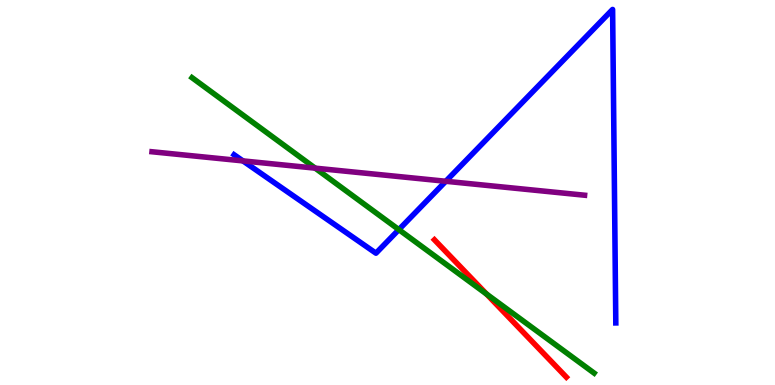[{'lines': ['blue', 'red'], 'intersections': []}, {'lines': ['green', 'red'], 'intersections': [{'x': 6.28, 'y': 2.36}]}, {'lines': ['purple', 'red'], 'intersections': []}, {'lines': ['blue', 'green'], 'intersections': [{'x': 5.15, 'y': 4.04}]}, {'lines': ['blue', 'purple'], 'intersections': [{'x': 3.13, 'y': 5.82}, {'x': 5.75, 'y': 5.29}]}, {'lines': ['green', 'purple'], 'intersections': [{'x': 4.07, 'y': 5.63}]}]